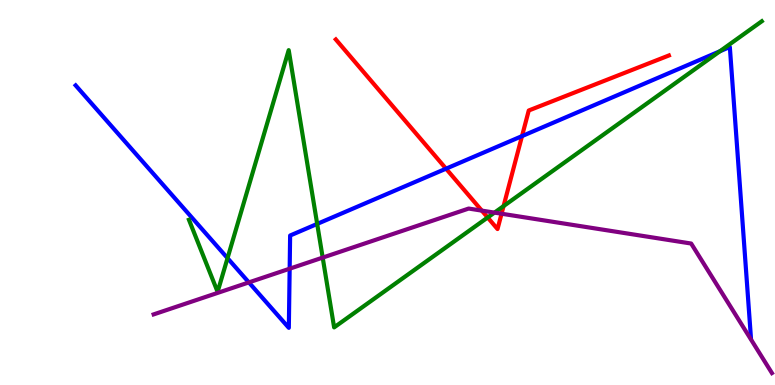[{'lines': ['blue', 'red'], 'intersections': [{'x': 5.76, 'y': 5.62}, {'x': 6.74, 'y': 6.46}]}, {'lines': ['green', 'red'], 'intersections': [{'x': 6.29, 'y': 4.35}, {'x': 6.5, 'y': 4.65}]}, {'lines': ['purple', 'red'], 'intersections': [{'x': 6.22, 'y': 4.53}, {'x': 6.47, 'y': 4.45}]}, {'lines': ['blue', 'green'], 'intersections': [{'x': 2.94, 'y': 3.3}, {'x': 4.09, 'y': 4.18}, {'x': 9.29, 'y': 8.67}]}, {'lines': ['blue', 'purple'], 'intersections': [{'x': 3.21, 'y': 2.66}, {'x': 3.74, 'y': 3.02}]}, {'lines': ['green', 'purple'], 'intersections': [{'x': 4.16, 'y': 3.31}, {'x': 6.38, 'y': 4.48}]}]